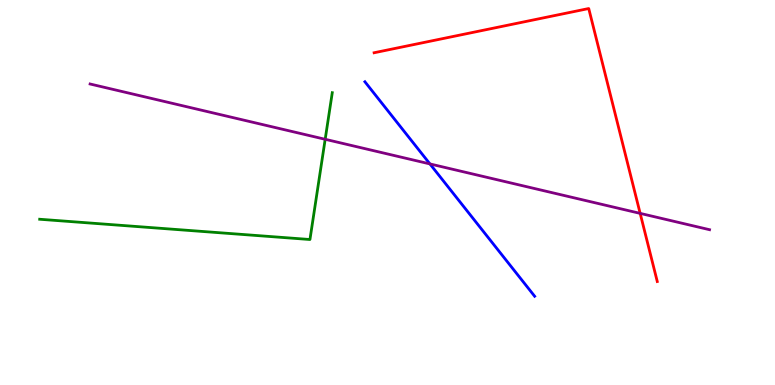[{'lines': ['blue', 'red'], 'intersections': []}, {'lines': ['green', 'red'], 'intersections': []}, {'lines': ['purple', 'red'], 'intersections': [{'x': 8.26, 'y': 4.46}]}, {'lines': ['blue', 'green'], 'intersections': []}, {'lines': ['blue', 'purple'], 'intersections': [{'x': 5.55, 'y': 5.74}]}, {'lines': ['green', 'purple'], 'intersections': [{'x': 4.2, 'y': 6.38}]}]